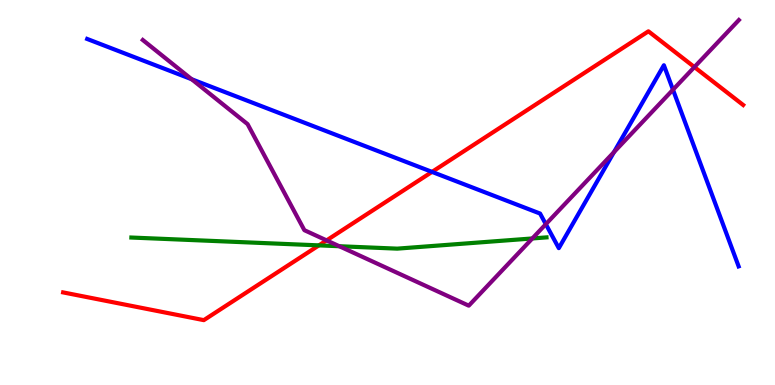[{'lines': ['blue', 'red'], 'intersections': [{'x': 5.57, 'y': 5.54}]}, {'lines': ['green', 'red'], 'intersections': [{'x': 4.11, 'y': 3.63}]}, {'lines': ['purple', 'red'], 'intersections': [{'x': 4.21, 'y': 3.76}, {'x': 8.96, 'y': 8.26}]}, {'lines': ['blue', 'green'], 'intersections': []}, {'lines': ['blue', 'purple'], 'intersections': [{'x': 2.47, 'y': 7.94}, {'x': 7.04, 'y': 4.18}, {'x': 7.92, 'y': 6.05}, {'x': 8.68, 'y': 7.67}]}, {'lines': ['green', 'purple'], 'intersections': [{'x': 4.38, 'y': 3.6}, {'x': 6.87, 'y': 3.81}]}]